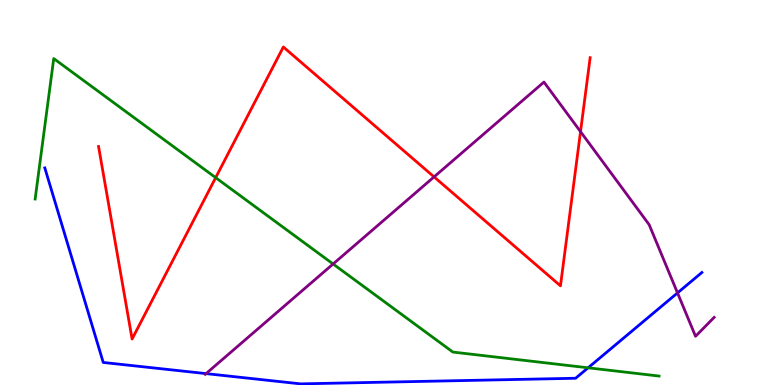[{'lines': ['blue', 'red'], 'intersections': []}, {'lines': ['green', 'red'], 'intersections': [{'x': 2.78, 'y': 5.39}]}, {'lines': ['purple', 'red'], 'intersections': [{'x': 5.6, 'y': 5.41}, {'x': 7.49, 'y': 6.58}]}, {'lines': ['blue', 'green'], 'intersections': [{'x': 7.59, 'y': 0.447}]}, {'lines': ['blue', 'purple'], 'intersections': [{'x': 2.66, 'y': 0.296}, {'x': 8.74, 'y': 2.39}]}, {'lines': ['green', 'purple'], 'intersections': [{'x': 4.3, 'y': 3.14}]}]